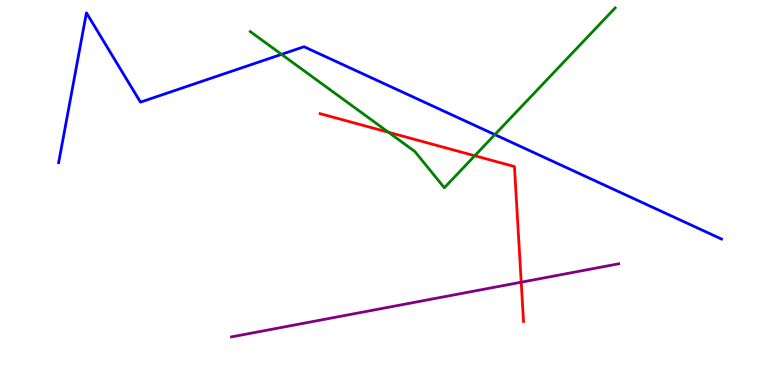[{'lines': ['blue', 'red'], 'intersections': []}, {'lines': ['green', 'red'], 'intersections': [{'x': 5.01, 'y': 6.56}, {'x': 6.13, 'y': 5.95}]}, {'lines': ['purple', 'red'], 'intersections': [{'x': 6.73, 'y': 2.67}]}, {'lines': ['blue', 'green'], 'intersections': [{'x': 3.63, 'y': 8.59}, {'x': 6.38, 'y': 6.5}]}, {'lines': ['blue', 'purple'], 'intersections': []}, {'lines': ['green', 'purple'], 'intersections': []}]